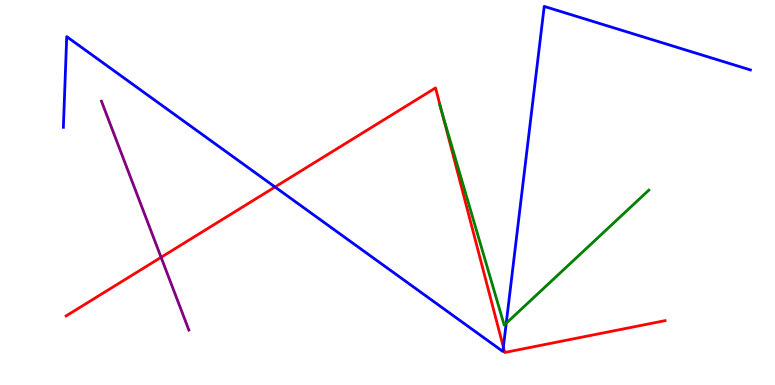[{'lines': ['blue', 'red'], 'intersections': [{'x': 3.55, 'y': 5.14}, {'x': 6.5, 'y': 0.984}]}, {'lines': ['green', 'red'], 'intersections': [{'x': 5.7, 'y': 7.06}]}, {'lines': ['purple', 'red'], 'intersections': [{'x': 2.08, 'y': 3.32}]}, {'lines': ['blue', 'green'], 'intersections': [{'x': 6.53, 'y': 1.6}]}, {'lines': ['blue', 'purple'], 'intersections': []}, {'lines': ['green', 'purple'], 'intersections': []}]